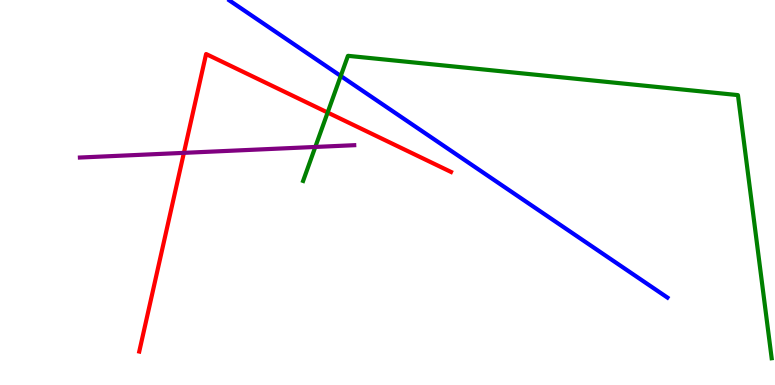[{'lines': ['blue', 'red'], 'intersections': []}, {'lines': ['green', 'red'], 'intersections': [{'x': 4.23, 'y': 7.08}]}, {'lines': ['purple', 'red'], 'intersections': [{'x': 2.37, 'y': 6.03}]}, {'lines': ['blue', 'green'], 'intersections': [{'x': 4.4, 'y': 8.03}]}, {'lines': ['blue', 'purple'], 'intersections': []}, {'lines': ['green', 'purple'], 'intersections': [{'x': 4.07, 'y': 6.18}]}]